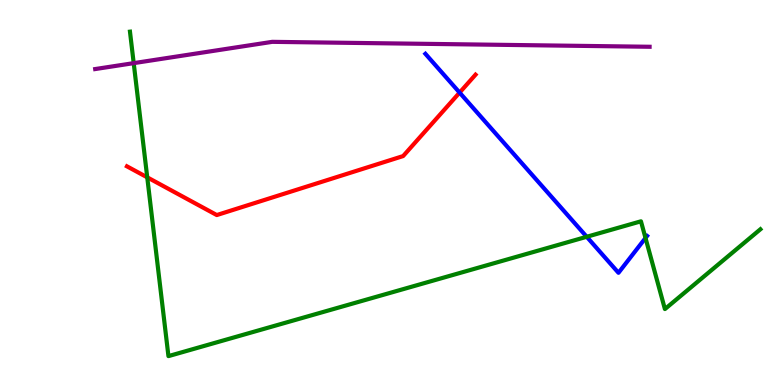[{'lines': ['blue', 'red'], 'intersections': [{'x': 5.93, 'y': 7.59}]}, {'lines': ['green', 'red'], 'intersections': [{'x': 1.9, 'y': 5.39}]}, {'lines': ['purple', 'red'], 'intersections': []}, {'lines': ['blue', 'green'], 'intersections': [{'x': 7.57, 'y': 3.85}, {'x': 8.33, 'y': 3.82}]}, {'lines': ['blue', 'purple'], 'intersections': []}, {'lines': ['green', 'purple'], 'intersections': [{'x': 1.73, 'y': 8.36}]}]